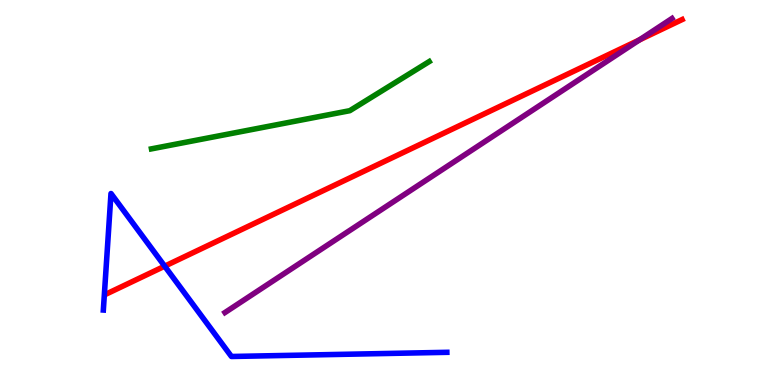[{'lines': ['blue', 'red'], 'intersections': [{'x': 2.12, 'y': 3.09}]}, {'lines': ['green', 'red'], 'intersections': []}, {'lines': ['purple', 'red'], 'intersections': [{'x': 8.25, 'y': 8.96}]}, {'lines': ['blue', 'green'], 'intersections': []}, {'lines': ['blue', 'purple'], 'intersections': []}, {'lines': ['green', 'purple'], 'intersections': []}]